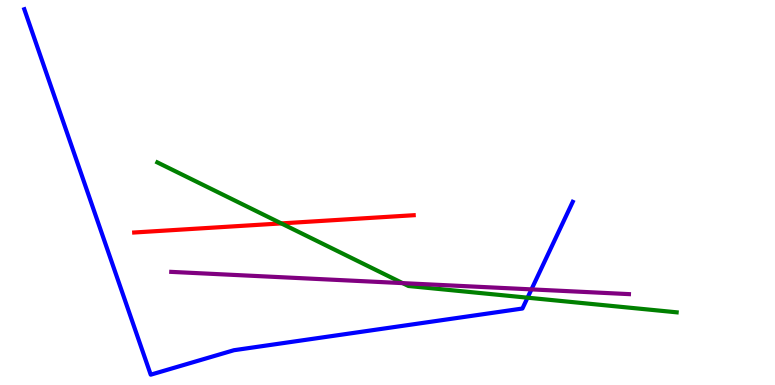[{'lines': ['blue', 'red'], 'intersections': []}, {'lines': ['green', 'red'], 'intersections': [{'x': 3.63, 'y': 4.2}]}, {'lines': ['purple', 'red'], 'intersections': []}, {'lines': ['blue', 'green'], 'intersections': [{'x': 6.81, 'y': 2.27}]}, {'lines': ['blue', 'purple'], 'intersections': [{'x': 6.86, 'y': 2.48}]}, {'lines': ['green', 'purple'], 'intersections': [{'x': 5.2, 'y': 2.65}]}]